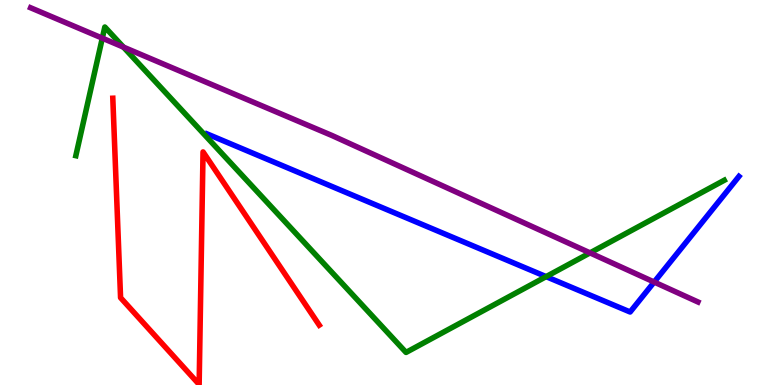[{'lines': ['blue', 'red'], 'intersections': []}, {'lines': ['green', 'red'], 'intersections': []}, {'lines': ['purple', 'red'], 'intersections': []}, {'lines': ['blue', 'green'], 'intersections': [{'x': 7.05, 'y': 2.81}]}, {'lines': ['blue', 'purple'], 'intersections': [{'x': 8.44, 'y': 2.67}]}, {'lines': ['green', 'purple'], 'intersections': [{'x': 1.32, 'y': 9.01}, {'x': 1.59, 'y': 8.78}, {'x': 7.61, 'y': 3.43}]}]